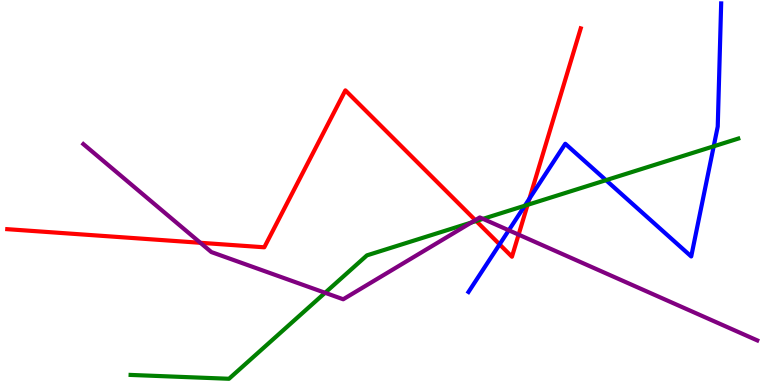[{'lines': ['blue', 'red'], 'intersections': [{'x': 6.45, 'y': 3.65}, {'x': 6.83, 'y': 4.84}]}, {'lines': ['green', 'red'], 'intersections': [{'x': 6.14, 'y': 4.26}, {'x': 6.81, 'y': 4.68}]}, {'lines': ['purple', 'red'], 'intersections': [{'x': 2.59, 'y': 3.69}, {'x': 6.13, 'y': 4.28}, {'x': 6.69, 'y': 3.91}]}, {'lines': ['blue', 'green'], 'intersections': [{'x': 6.77, 'y': 4.66}, {'x': 7.82, 'y': 5.32}, {'x': 9.21, 'y': 6.2}]}, {'lines': ['blue', 'purple'], 'intersections': [{'x': 6.56, 'y': 4.02}]}, {'lines': ['green', 'purple'], 'intersections': [{'x': 4.19, 'y': 2.4}, {'x': 6.08, 'y': 4.22}, {'x': 6.23, 'y': 4.32}]}]